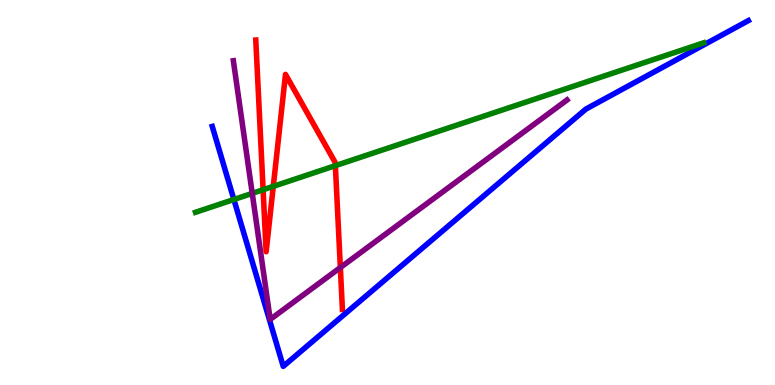[{'lines': ['blue', 'red'], 'intersections': []}, {'lines': ['green', 'red'], 'intersections': [{'x': 3.39, 'y': 5.07}, {'x': 3.53, 'y': 5.16}, {'x': 4.33, 'y': 5.7}]}, {'lines': ['purple', 'red'], 'intersections': [{'x': 4.39, 'y': 3.05}]}, {'lines': ['blue', 'green'], 'intersections': [{'x': 3.02, 'y': 4.82}]}, {'lines': ['blue', 'purple'], 'intersections': []}, {'lines': ['green', 'purple'], 'intersections': [{'x': 3.25, 'y': 4.98}]}]